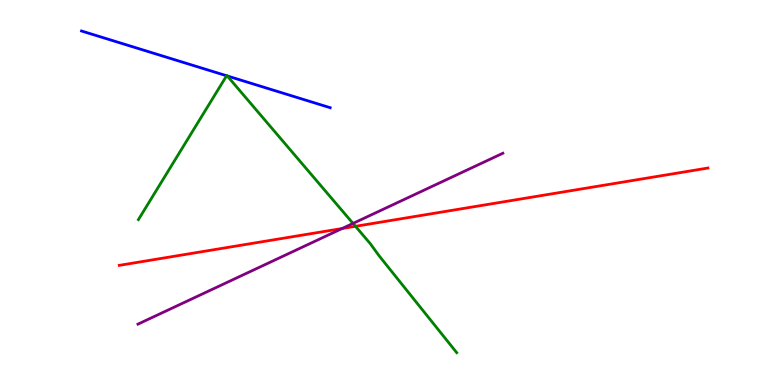[{'lines': ['blue', 'red'], 'intersections': []}, {'lines': ['green', 'red'], 'intersections': [{'x': 4.59, 'y': 4.12}]}, {'lines': ['purple', 'red'], 'intersections': [{'x': 4.41, 'y': 4.06}]}, {'lines': ['blue', 'green'], 'intersections': [{'x': 2.92, 'y': 8.03}, {'x': 2.93, 'y': 8.03}]}, {'lines': ['blue', 'purple'], 'intersections': []}, {'lines': ['green', 'purple'], 'intersections': [{'x': 4.56, 'y': 4.2}]}]